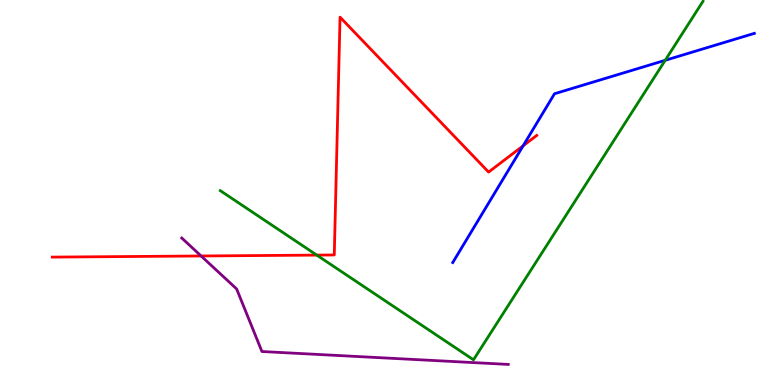[{'lines': ['blue', 'red'], 'intersections': [{'x': 6.75, 'y': 6.21}]}, {'lines': ['green', 'red'], 'intersections': [{'x': 4.09, 'y': 3.37}]}, {'lines': ['purple', 'red'], 'intersections': [{'x': 2.59, 'y': 3.35}]}, {'lines': ['blue', 'green'], 'intersections': [{'x': 8.58, 'y': 8.43}]}, {'lines': ['blue', 'purple'], 'intersections': []}, {'lines': ['green', 'purple'], 'intersections': []}]